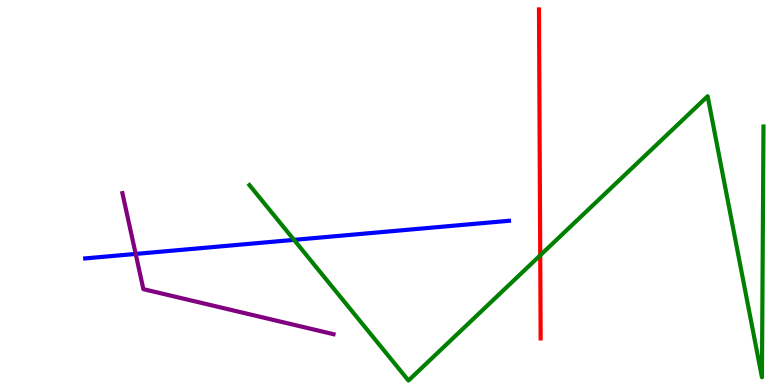[{'lines': ['blue', 'red'], 'intersections': []}, {'lines': ['green', 'red'], 'intersections': [{'x': 6.97, 'y': 3.37}]}, {'lines': ['purple', 'red'], 'intersections': []}, {'lines': ['blue', 'green'], 'intersections': [{'x': 3.79, 'y': 3.77}]}, {'lines': ['blue', 'purple'], 'intersections': [{'x': 1.75, 'y': 3.4}]}, {'lines': ['green', 'purple'], 'intersections': []}]